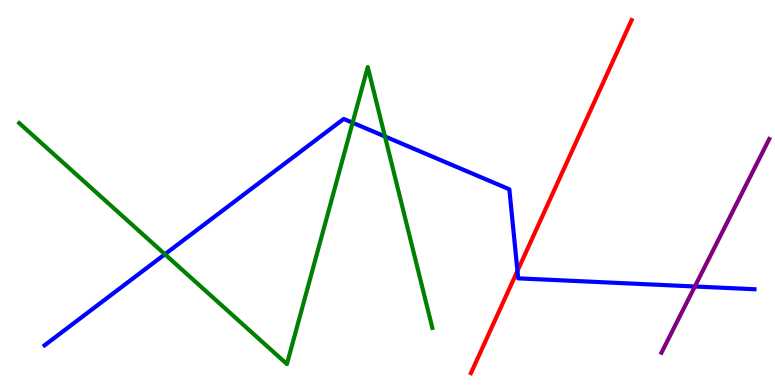[{'lines': ['blue', 'red'], 'intersections': [{'x': 6.68, 'y': 2.96}]}, {'lines': ['green', 'red'], 'intersections': []}, {'lines': ['purple', 'red'], 'intersections': []}, {'lines': ['blue', 'green'], 'intersections': [{'x': 2.13, 'y': 3.4}, {'x': 4.55, 'y': 6.81}, {'x': 4.97, 'y': 6.46}]}, {'lines': ['blue', 'purple'], 'intersections': [{'x': 8.97, 'y': 2.56}]}, {'lines': ['green', 'purple'], 'intersections': []}]